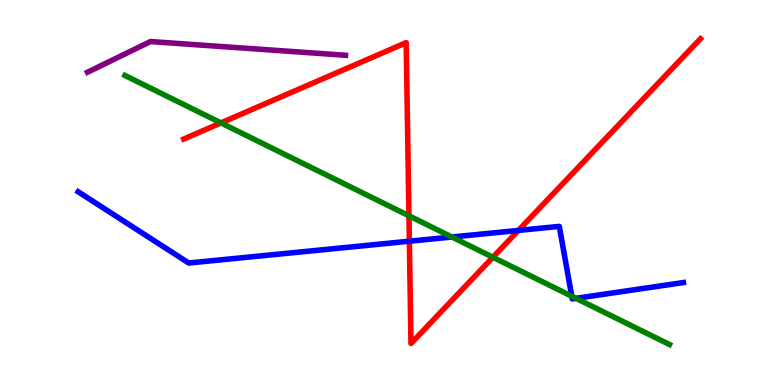[{'lines': ['blue', 'red'], 'intersections': [{'x': 5.28, 'y': 3.73}, {'x': 6.69, 'y': 4.02}]}, {'lines': ['green', 'red'], 'intersections': [{'x': 2.85, 'y': 6.81}, {'x': 5.28, 'y': 4.4}, {'x': 6.36, 'y': 3.32}]}, {'lines': ['purple', 'red'], 'intersections': []}, {'lines': ['blue', 'green'], 'intersections': [{'x': 5.83, 'y': 3.84}, {'x': 7.38, 'y': 2.31}, {'x': 7.43, 'y': 2.25}]}, {'lines': ['blue', 'purple'], 'intersections': []}, {'lines': ['green', 'purple'], 'intersections': []}]